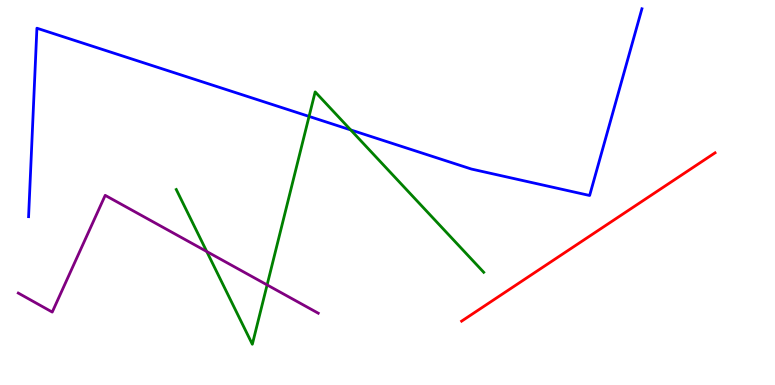[{'lines': ['blue', 'red'], 'intersections': []}, {'lines': ['green', 'red'], 'intersections': []}, {'lines': ['purple', 'red'], 'intersections': []}, {'lines': ['blue', 'green'], 'intersections': [{'x': 3.99, 'y': 6.98}, {'x': 4.53, 'y': 6.63}]}, {'lines': ['blue', 'purple'], 'intersections': []}, {'lines': ['green', 'purple'], 'intersections': [{'x': 2.67, 'y': 3.47}, {'x': 3.45, 'y': 2.6}]}]